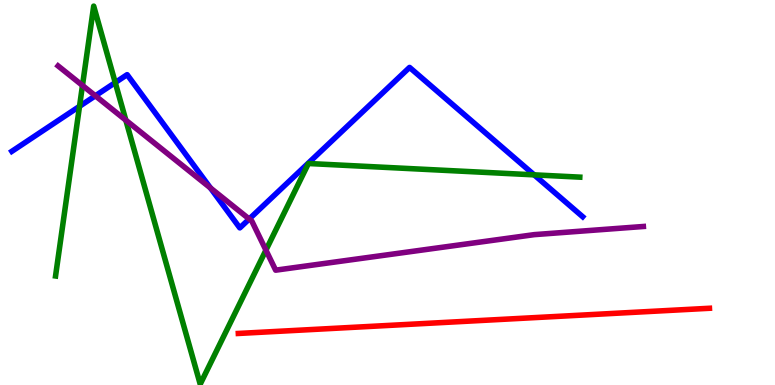[{'lines': ['blue', 'red'], 'intersections': []}, {'lines': ['green', 'red'], 'intersections': []}, {'lines': ['purple', 'red'], 'intersections': []}, {'lines': ['blue', 'green'], 'intersections': [{'x': 1.03, 'y': 7.24}, {'x': 1.49, 'y': 7.86}, {'x': 6.89, 'y': 5.46}]}, {'lines': ['blue', 'purple'], 'intersections': [{'x': 1.23, 'y': 7.51}, {'x': 2.72, 'y': 5.12}, {'x': 3.22, 'y': 4.31}]}, {'lines': ['green', 'purple'], 'intersections': [{'x': 1.06, 'y': 7.78}, {'x': 1.62, 'y': 6.88}, {'x': 3.43, 'y': 3.5}]}]